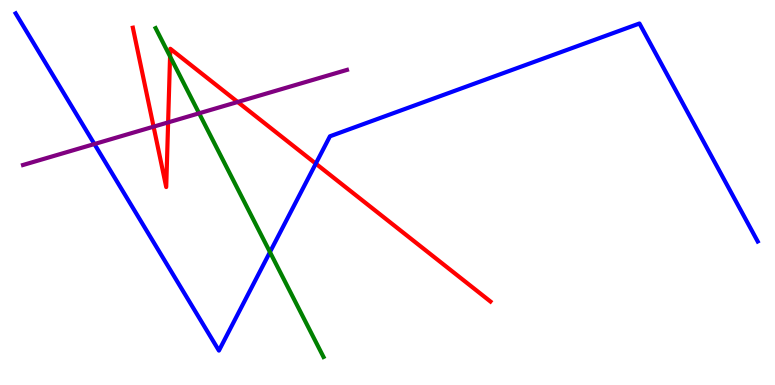[{'lines': ['blue', 'red'], 'intersections': [{'x': 4.07, 'y': 5.75}]}, {'lines': ['green', 'red'], 'intersections': [{'x': 2.19, 'y': 8.53}]}, {'lines': ['purple', 'red'], 'intersections': [{'x': 1.98, 'y': 6.71}, {'x': 2.17, 'y': 6.82}, {'x': 3.07, 'y': 7.35}]}, {'lines': ['blue', 'green'], 'intersections': [{'x': 3.48, 'y': 3.45}]}, {'lines': ['blue', 'purple'], 'intersections': [{'x': 1.22, 'y': 6.26}]}, {'lines': ['green', 'purple'], 'intersections': [{'x': 2.57, 'y': 7.06}]}]